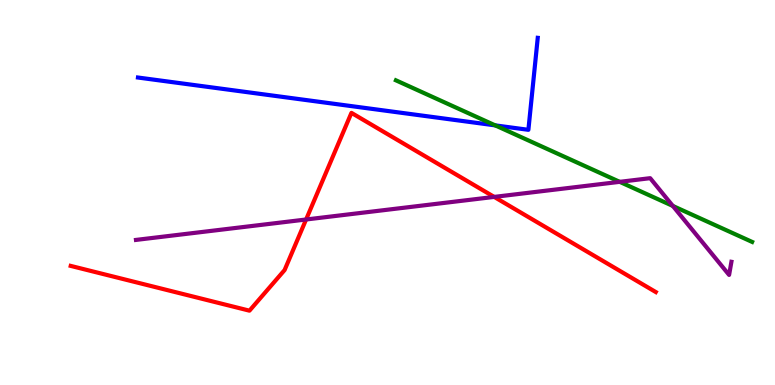[{'lines': ['blue', 'red'], 'intersections': []}, {'lines': ['green', 'red'], 'intersections': []}, {'lines': ['purple', 'red'], 'intersections': [{'x': 3.95, 'y': 4.3}, {'x': 6.38, 'y': 4.89}]}, {'lines': ['blue', 'green'], 'intersections': [{'x': 6.39, 'y': 6.74}]}, {'lines': ['blue', 'purple'], 'intersections': []}, {'lines': ['green', 'purple'], 'intersections': [{'x': 8.0, 'y': 5.28}, {'x': 8.68, 'y': 4.65}]}]